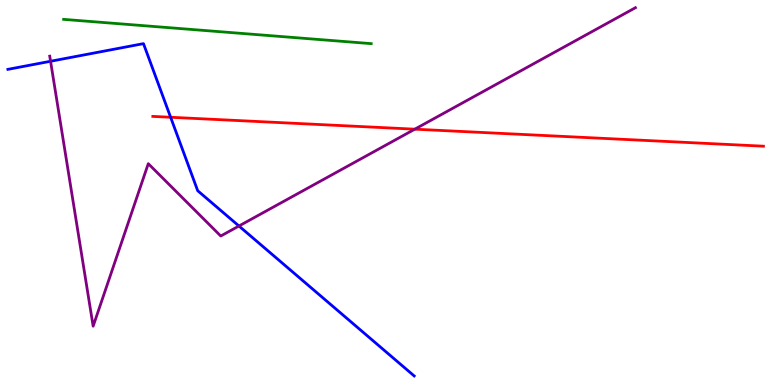[{'lines': ['blue', 'red'], 'intersections': [{'x': 2.2, 'y': 6.95}]}, {'lines': ['green', 'red'], 'intersections': []}, {'lines': ['purple', 'red'], 'intersections': [{'x': 5.35, 'y': 6.64}]}, {'lines': ['blue', 'green'], 'intersections': []}, {'lines': ['blue', 'purple'], 'intersections': [{'x': 0.652, 'y': 8.41}, {'x': 3.08, 'y': 4.13}]}, {'lines': ['green', 'purple'], 'intersections': []}]